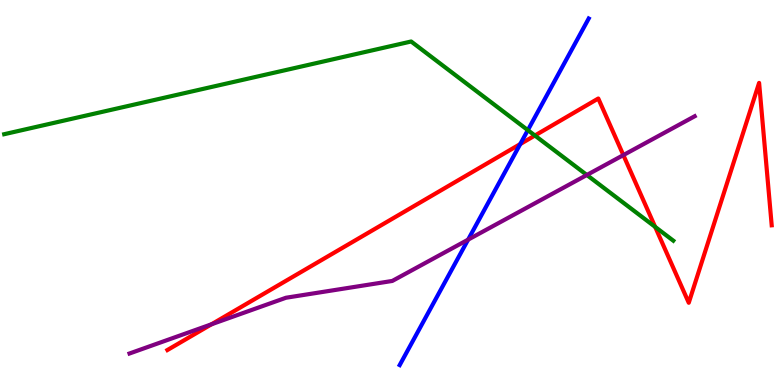[{'lines': ['blue', 'red'], 'intersections': [{'x': 6.71, 'y': 6.26}]}, {'lines': ['green', 'red'], 'intersections': [{'x': 6.9, 'y': 6.48}, {'x': 8.45, 'y': 4.11}]}, {'lines': ['purple', 'red'], 'intersections': [{'x': 2.73, 'y': 1.58}, {'x': 8.04, 'y': 5.97}]}, {'lines': ['blue', 'green'], 'intersections': [{'x': 6.81, 'y': 6.62}]}, {'lines': ['blue', 'purple'], 'intersections': [{'x': 6.04, 'y': 3.78}]}, {'lines': ['green', 'purple'], 'intersections': [{'x': 7.57, 'y': 5.45}]}]